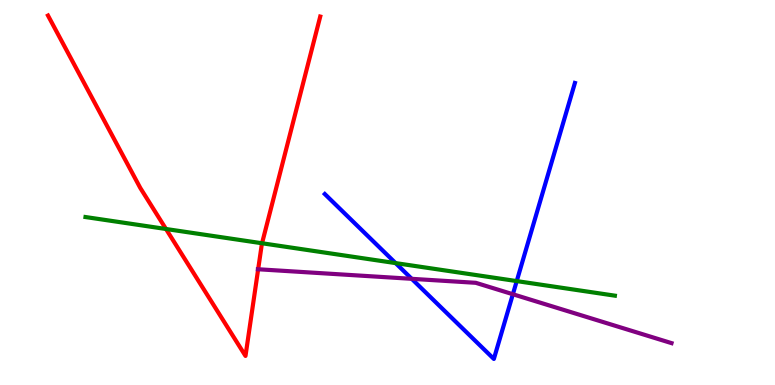[{'lines': ['blue', 'red'], 'intersections': []}, {'lines': ['green', 'red'], 'intersections': [{'x': 2.14, 'y': 4.05}, {'x': 3.38, 'y': 3.68}]}, {'lines': ['purple', 'red'], 'intersections': [{'x': 3.33, 'y': 3.01}]}, {'lines': ['blue', 'green'], 'intersections': [{'x': 5.1, 'y': 3.17}, {'x': 6.67, 'y': 2.7}]}, {'lines': ['blue', 'purple'], 'intersections': [{'x': 5.31, 'y': 2.76}, {'x': 6.62, 'y': 2.36}]}, {'lines': ['green', 'purple'], 'intersections': []}]